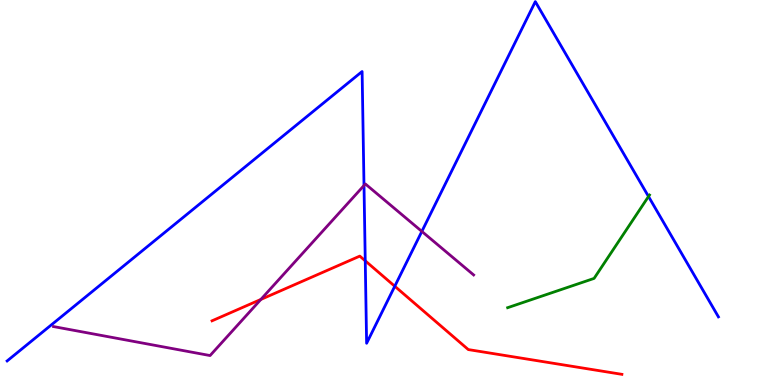[{'lines': ['blue', 'red'], 'intersections': [{'x': 4.71, 'y': 3.23}, {'x': 5.09, 'y': 2.57}]}, {'lines': ['green', 'red'], 'intersections': []}, {'lines': ['purple', 'red'], 'intersections': [{'x': 3.37, 'y': 2.22}]}, {'lines': ['blue', 'green'], 'intersections': [{'x': 8.37, 'y': 4.9}]}, {'lines': ['blue', 'purple'], 'intersections': [{'x': 4.7, 'y': 5.18}, {'x': 5.44, 'y': 3.99}]}, {'lines': ['green', 'purple'], 'intersections': []}]